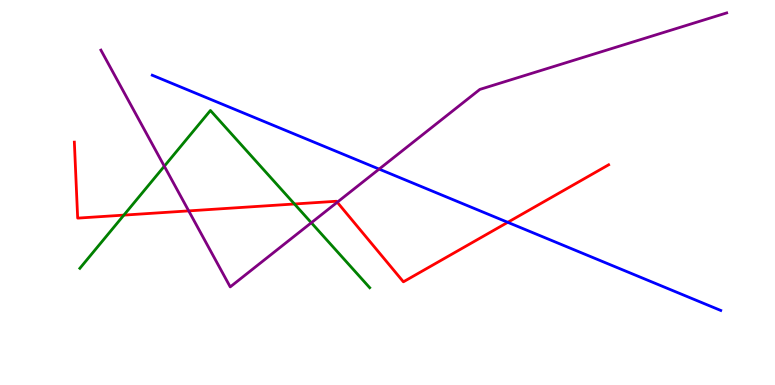[{'lines': ['blue', 'red'], 'intersections': [{'x': 6.55, 'y': 4.23}]}, {'lines': ['green', 'red'], 'intersections': [{'x': 1.6, 'y': 4.41}, {'x': 3.8, 'y': 4.7}]}, {'lines': ['purple', 'red'], 'intersections': [{'x': 2.43, 'y': 4.52}, {'x': 4.35, 'y': 4.75}]}, {'lines': ['blue', 'green'], 'intersections': []}, {'lines': ['blue', 'purple'], 'intersections': [{'x': 4.89, 'y': 5.61}]}, {'lines': ['green', 'purple'], 'intersections': [{'x': 2.12, 'y': 5.68}, {'x': 4.02, 'y': 4.21}]}]